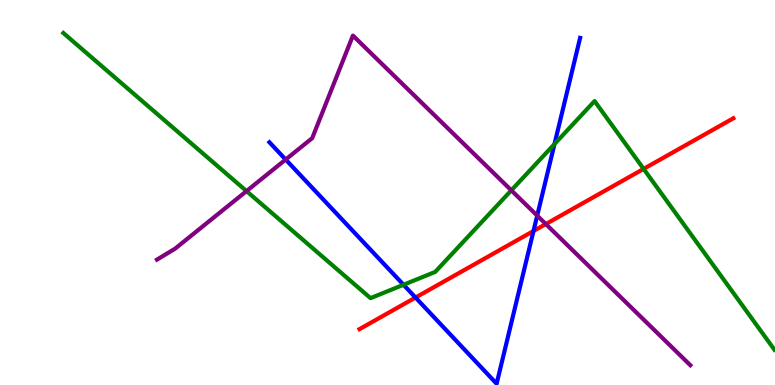[{'lines': ['blue', 'red'], 'intersections': [{'x': 5.36, 'y': 2.27}, {'x': 6.88, 'y': 4.0}]}, {'lines': ['green', 'red'], 'intersections': [{'x': 8.3, 'y': 5.61}]}, {'lines': ['purple', 'red'], 'intersections': [{'x': 7.04, 'y': 4.18}]}, {'lines': ['blue', 'green'], 'intersections': [{'x': 5.21, 'y': 2.6}, {'x': 7.15, 'y': 6.26}]}, {'lines': ['blue', 'purple'], 'intersections': [{'x': 3.69, 'y': 5.86}, {'x': 6.93, 'y': 4.4}]}, {'lines': ['green', 'purple'], 'intersections': [{'x': 3.18, 'y': 5.04}, {'x': 6.6, 'y': 5.06}]}]